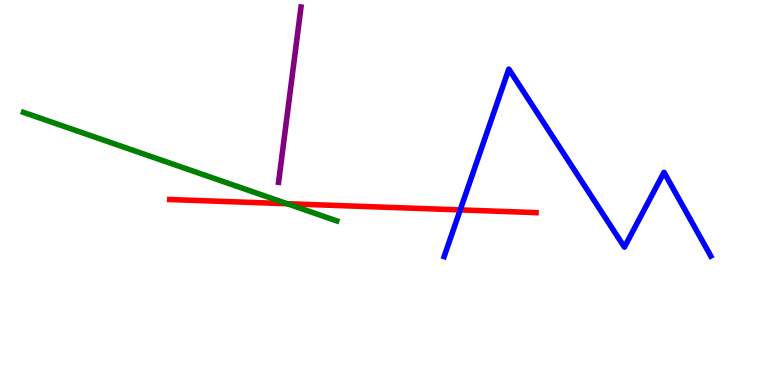[{'lines': ['blue', 'red'], 'intersections': [{'x': 5.94, 'y': 4.55}]}, {'lines': ['green', 'red'], 'intersections': [{'x': 3.71, 'y': 4.71}]}, {'lines': ['purple', 'red'], 'intersections': []}, {'lines': ['blue', 'green'], 'intersections': []}, {'lines': ['blue', 'purple'], 'intersections': []}, {'lines': ['green', 'purple'], 'intersections': []}]